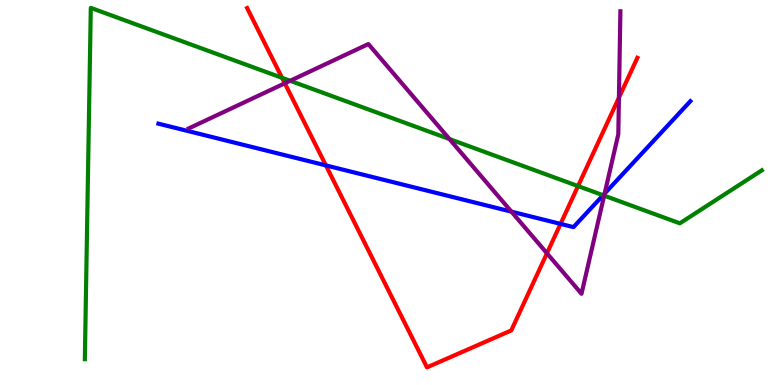[{'lines': ['blue', 'red'], 'intersections': [{'x': 4.21, 'y': 5.7}, {'x': 7.23, 'y': 4.18}]}, {'lines': ['green', 'red'], 'intersections': [{'x': 3.64, 'y': 7.98}, {'x': 7.46, 'y': 5.17}]}, {'lines': ['purple', 'red'], 'intersections': [{'x': 3.67, 'y': 7.84}, {'x': 7.06, 'y': 3.42}, {'x': 7.99, 'y': 7.46}]}, {'lines': ['blue', 'green'], 'intersections': [{'x': 7.78, 'y': 4.93}]}, {'lines': ['blue', 'purple'], 'intersections': [{'x': 6.6, 'y': 4.5}, {'x': 7.8, 'y': 4.97}]}, {'lines': ['green', 'purple'], 'intersections': [{'x': 3.74, 'y': 7.9}, {'x': 5.8, 'y': 6.39}, {'x': 7.8, 'y': 4.92}]}]